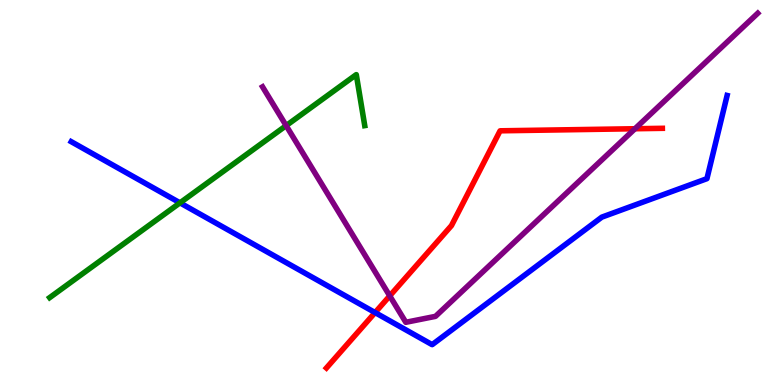[{'lines': ['blue', 'red'], 'intersections': [{'x': 4.84, 'y': 1.88}]}, {'lines': ['green', 'red'], 'intersections': []}, {'lines': ['purple', 'red'], 'intersections': [{'x': 5.03, 'y': 2.31}, {'x': 8.19, 'y': 6.66}]}, {'lines': ['blue', 'green'], 'intersections': [{'x': 2.32, 'y': 4.73}]}, {'lines': ['blue', 'purple'], 'intersections': []}, {'lines': ['green', 'purple'], 'intersections': [{'x': 3.69, 'y': 6.74}]}]